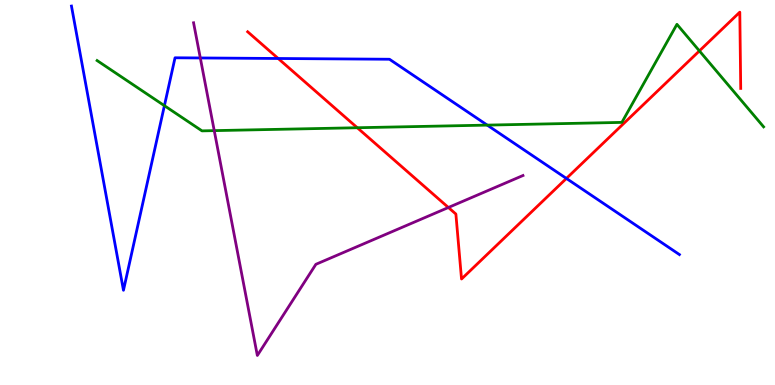[{'lines': ['blue', 'red'], 'intersections': [{'x': 3.59, 'y': 8.48}, {'x': 7.31, 'y': 5.37}]}, {'lines': ['green', 'red'], 'intersections': [{'x': 4.61, 'y': 6.68}, {'x': 9.02, 'y': 8.68}]}, {'lines': ['purple', 'red'], 'intersections': [{'x': 5.79, 'y': 4.61}]}, {'lines': ['blue', 'green'], 'intersections': [{'x': 2.12, 'y': 7.26}, {'x': 6.29, 'y': 6.75}]}, {'lines': ['blue', 'purple'], 'intersections': [{'x': 2.58, 'y': 8.49}]}, {'lines': ['green', 'purple'], 'intersections': [{'x': 2.76, 'y': 6.61}]}]